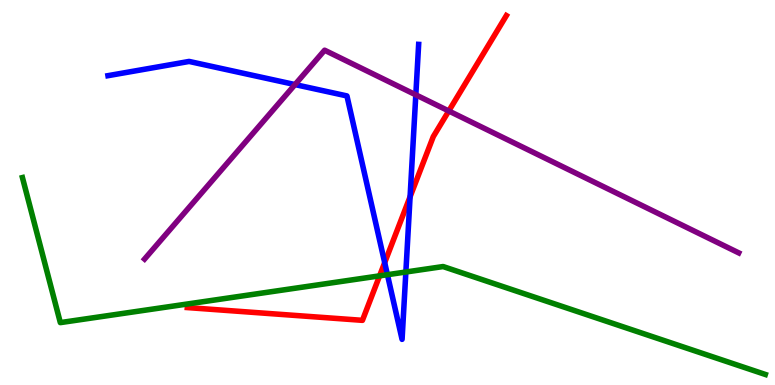[{'lines': ['blue', 'red'], 'intersections': [{'x': 4.96, 'y': 3.18}, {'x': 5.29, 'y': 4.89}]}, {'lines': ['green', 'red'], 'intersections': [{'x': 4.9, 'y': 2.83}]}, {'lines': ['purple', 'red'], 'intersections': [{'x': 5.79, 'y': 7.12}]}, {'lines': ['blue', 'green'], 'intersections': [{'x': 5.0, 'y': 2.86}, {'x': 5.24, 'y': 2.93}]}, {'lines': ['blue', 'purple'], 'intersections': [{'x': 3.81, 'y': 7.8}, {'x': 5.37, 'y': 7.54}]}, {'lines': ['green', 'purple'], 'intersections': []}]